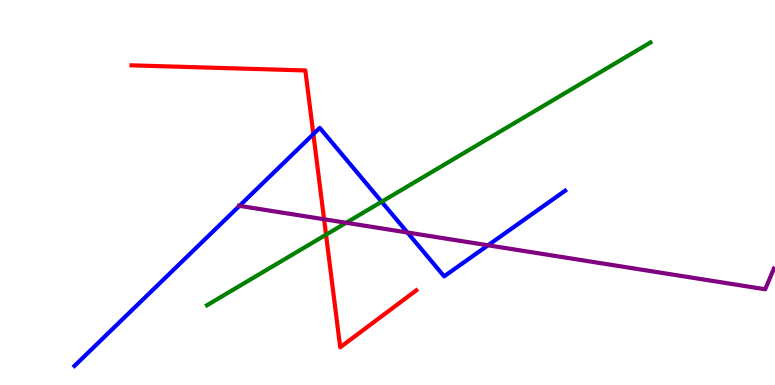[{'lines': ['blue', 'red'], 'intersections': [{'x': 4.04, 'y': 6.52}]}, {'lines': ['green', 'red'], 'intersections': [{'x': 4.21, 'y': 3.9}]}, {'lines': ['purple', 'red'], 'intersections': [{'x': 4.18, 'y': 4.3}]}, {'lines': ['blue', 'green'], 'intersections': [{'x': 4.92, 'y': 4.76}]}, {'lines': ['blue', 'purple'], 'intersections': [{'x': 3.09, 'y': 4.65}, {'x': 5.26, 'y': 3.96}, {'x': 6.3, 'y': 3.63}]}, {'lines': ['green', 'purple'], 'intersections': [{'x': 4.47, 'y': 4.21}]}]